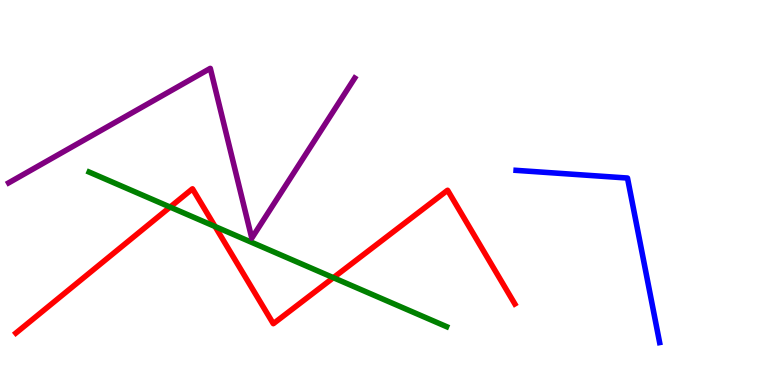[{'lines': ['blue', 'red'], 'intersections': []}, {'lines': ['green', 'red'], 'intersections': [{'x': 2.19, 'y': 4.62}, {'x': 2.78, 'y': 4.12}, {'x': 4.3, 'y': 2.79}]}, {'lines': ['purple', 'red'], 'intersections': []}, {'lines': ['blue', 'green'], 'intersections': []}, {'lines': ['blue', 'purple'], 'intersections': []}, {'lines': ['green', 'purple'], 'intersections': []}]